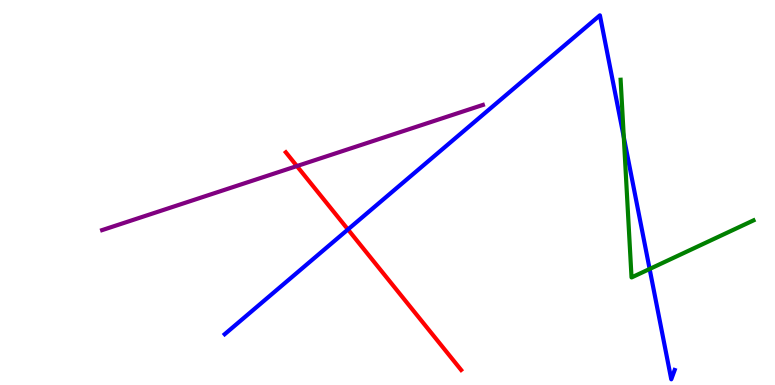[{'lines': ['blue', 'red'], 'intersections': [{'x': 4.49, 'y': 4.04}]}, {'lines': ['green', 'red'], 'intersections': []}, {'lines': ['purple', 'red'], 'intersections': [{'x': 3.83, 'y': 5.69}]}, {'lines': ['blue', 'green'], 'intersections': [{'x': 8.05, 'y': 6.44}, {'x': 8.38, 'y': 3.01}]}, {'lines': ['blue', 'purple'], 'intersections': []}, {'lines': ['green', 'purple'], 'intersections': []}]